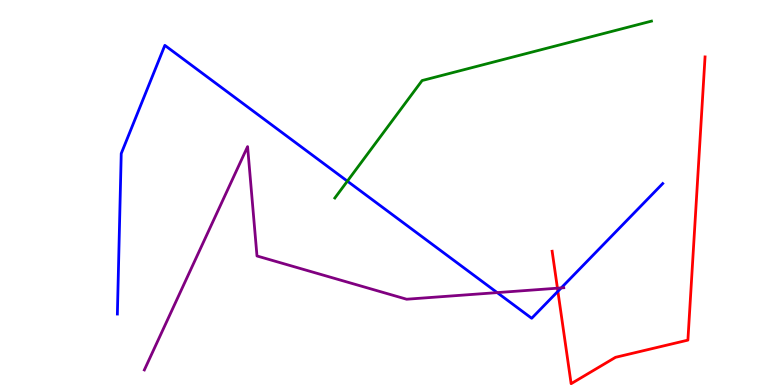[{'lines': ['blue', 'red'], 'intersections': [{'x': 7.2, 'y': 2.43}]}, {'lines': ['green', 'red'], 'intersections': []}, {'lines': ['purple', 'red'], 'intersections': [{'x': 7.19, 'y': 2.51}]}, {'lines': ['blue', 'green'], 'intersections': [{'x': 4.48, 'y': 5.29}]}, {'lines': ['blue', 'purple'], 'intersections': [{'x': 6.42, 'y': 2.4}, {'x': 7.24, 'y': 2.52}]}, {'lines': ['green', 'purple'], 'intersections': []}]